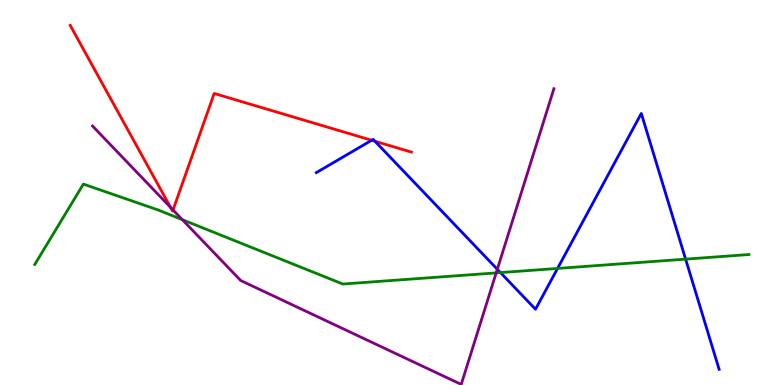[{'lines': ['blue', 'red'], 'intersections': [{'x': 4.8, 'y': 6.36}, {'x': 4.84, 'y': 6.33}]}, {'lines': ['green', 'red'], 'intersections': []}, {'lines': ['purple', 'red'], 'intersections': [{'x': 2.2, 'y': 4.61}, {'x': 2.23, 'y': 4.55}]}, {'lines': ['blue', 'green'], 'intersections': [{'x': 6.46, 'y': 2.92}, {'x': 7.19, 'y': 3.03}, {'x': 8.85, 'y': 3.27}]}, {'lines': ['blue', 'purple'], 'intersections': [{'x': 6.42, 'y': 3.01}]}, {'lines': ['green', 'purple'], 'intersections': [{'x': 2.35, 'y': 4.29}, {'x': 6.4, 'y': 2.91}]}]